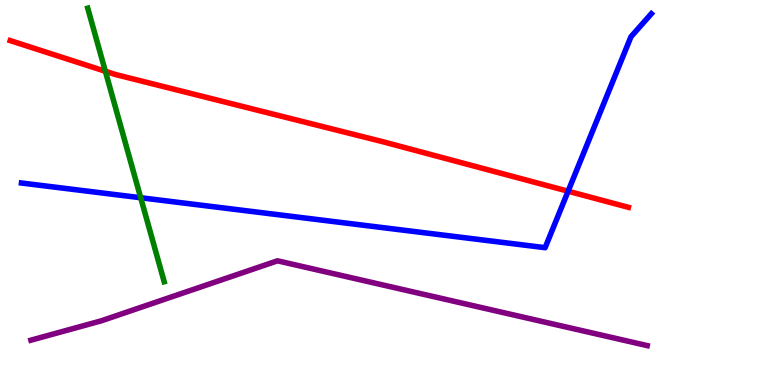[{'lines': ['blue', 'red'], 'intersections': [{'x': 7.33, 'y': 5.03}]}, {'lines': ['green', 'red'], 'intersections': [{'x': 1.36, 'y': 8.15}]}, {'lines': ['purple', 'red'], 'intersections': []}, {'lines': ['blue', 'green'], 'intersections': [{'x': 1.82, 'y': 4.86}]}, {'lines': ['blue', 'purple'], 'intersections': []}, {'lines': ['green', 'purple'], 'intersections': []}]